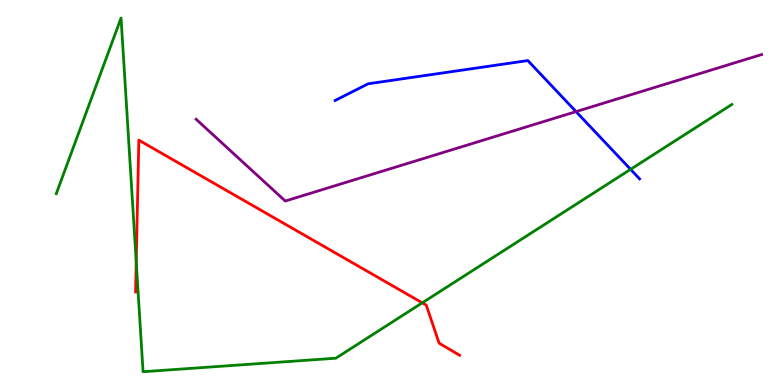[{'lines': ['blue', 'red'], 'intersections': []}, {'lines': ['green', 'red'], 'intersections': [{'x': 1.76, 'y': 3.2}, {'x': 5.45, 'y': 2.13}]}, {'lines': ['purple', 'red'], 'intersections': []}, {'lines': ['blue', 'green'], 'intersections': [{'x': 8.14, 'y': 5.6}]}, {'lines': ['blue', 'purple'], 'intersections': [{'x': 7.43, 'y': 7.1}]}, {'lines': ['green', 'purple'], 'intersections': []}]